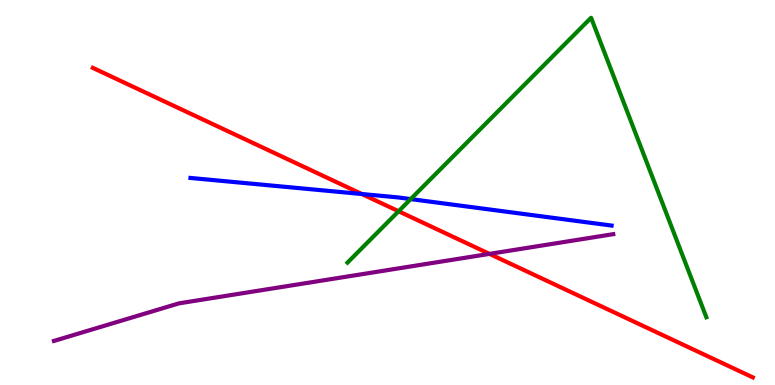[{'lines': ['blue', 'red'], 'intersections': [{'x': 4.67, 'y': 4.96}]}, {'lines': ['green', 'red'], 'intersections': [{'x': 5.14, 'y': 4.51}]}, {'lines': ['purple', 'red'], 'intersections': [{'x': 6.32, 'y': 3.41}]}, {'lines': ['blue', 'green'], 'intersections': [{'x': 5.3, 'y': 4.83}]}, {'lines': ['blue', 'purple'], 'intersections': []}, {'lines': ['green', 'purple'], 'intersections': []}]